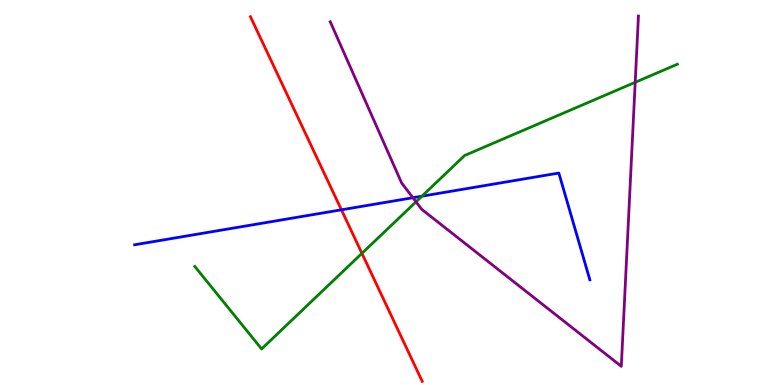[{'lines': ['blue', 'red'], 'intersections': [{'x': 4.41, 'y': 4.55}]}, {'lines': ['green', 'red'], 'intersections': [{'x': 4.67, 'y': 3.42}]}, {'lines': ['purple', 'red'], 'intersections': []}, {'lines': ['blue', 'green'], 'intersections': [{'x': 5.44, 'y': 4.9}]}, {'lines': ['blue', 'purple'], 'intersections': [{'x': 5.33, 'y': 4.86}]}, {'lines': ['green', 'purple'], 'intersections': [{'x': 5.37, 'y': 4.76}, {'x': 8.2, 'y': 7.86}]}]